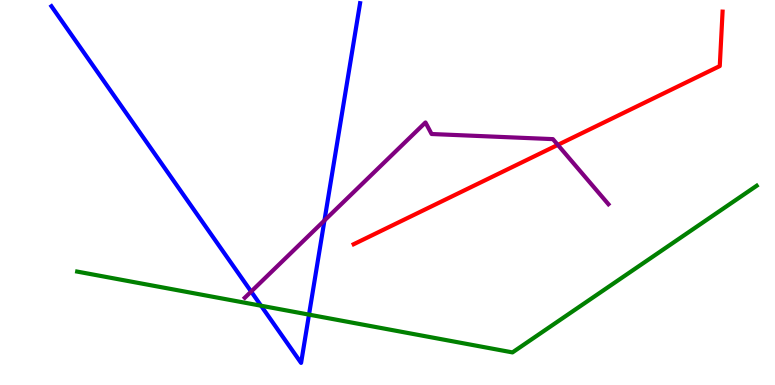[{'lines': ['blue', 'red'], 'intersections': []}, {'lines': ['green', 'red'], 'intersections': []}, {'lines': ['purple', 'red'], 'intersections': [{'x': 7.2, 'y': 6.24}]}, {'lines': ['blue', 'green'], 'intersections': [{'x': 3.37, 'y': 2.06}, {'x': 3.99, 'y': 1.83}]}, {'lines': ['blue', 'purple'], 'intersections': [{'x': 3.24, 'y': 2.43}, {'x': 4.19, 'y': 4.27}]}, {'lines': ['green', 'purple'], 'intersections': []}]